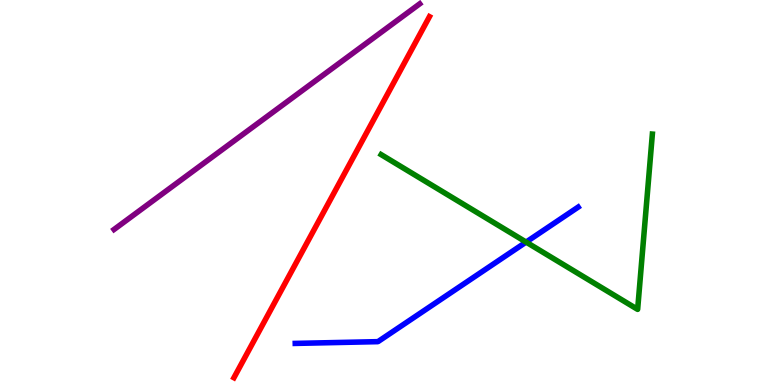[{'lines': ['blue', 'red'], 'intersections': []}, {'lines': ['green', 'red'], 'intersections': []}, {'lines': ['purple', 'red'], 'intersections': []}, {'lines': ['blue', 'green'], 'intersections': [{'x': 6.79, 'y': 3.71}]}, {'lines': ['blue', 'purple'], 'intersections': []}, {'lines': ['green', 'purple'], 'intersections': []}]